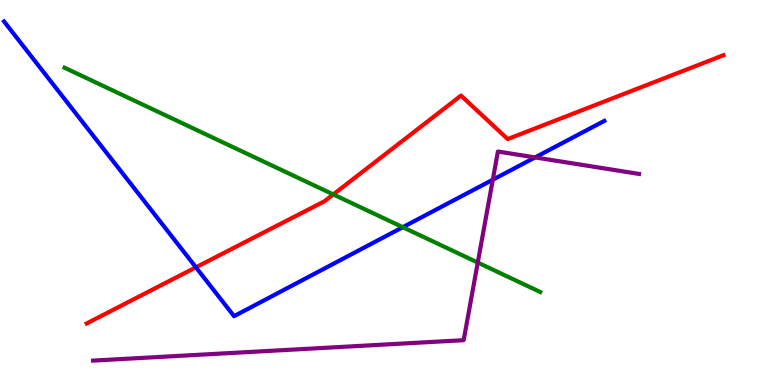[{'lines': ['blue', 'red'], 'intersections': [{'x': 2.53, 'y': 3.06}]}, {'lines': ['green', 'red'], 'intersections': [{'x': 4.3, 'y': 4.95}]}, {'lines': ['purple', 'red'], 'intersections': []}, {'lines': ['blue', 'green'], 'intersections': [{'x': 5.2, 'y': 4.1}]}, {'lines': ['blue', 'purple'], 'intersections': [{'x': 6.36, 'y': 5.33}, {'x': 6.9, 'y': 5.91}]}, {'lines': ['green', 'purple'], 'intersections': [{'x': 6.16, 'y': 3.18}]}]